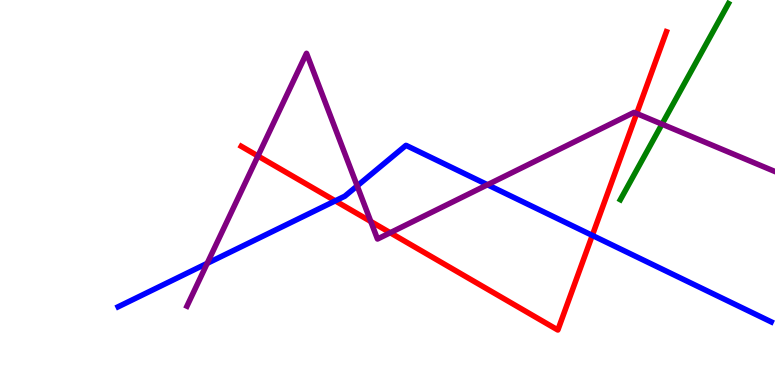[{'lines': ['blue', 'red'], 'intersections': [{'x': 4.33, 'y': 4.78}, {'x': 7.64, 'y': 3.89}]}, {'lines': ['green', 'red'], 'intersections': []}, {'lines': ['purple', 'red'], 'intersections': [{'x': 3.33, 'y': 5.95}, {'x': 4.78, 'y': 4.25}, {'x': 5.04, 'y': 3.95}, {'x': 8.21, 'y': 7.05}]}, {'lines': ['blue', 'green'], 'intersections': []}, {'lines': ['blue', 'purple'], 'intersections': [{'x': 2.67, 'y': 3.16}, {'x': 4.61, 'y': 5.17}, {'x': 6.29, 'y': 5.2}]}, {'lines': ['green', 'purple'], 'intersections': [{'x': 8.54, 'y': 6.78}]}]